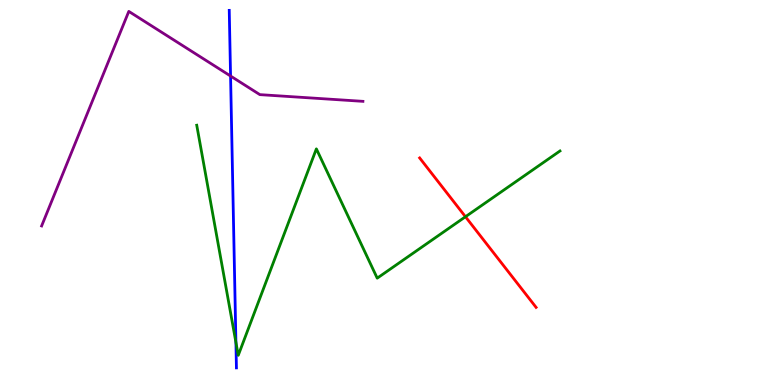[{'lines': ['blue', 'red'], 'intersections': []}, {'lines': ['green', 'red'], 'intersections': [{'x': 6.01, 'y': 4.37}]}, {'lines': ['purple', 'red'], 'intersections': []}, {'lines': ['blue', 'green'], 'intersections': [{'x': 3.04, 'y': 1.11}]}, {'lines': ['blue', 'purple'], 'intersections': [{'x': 2.98, 'y': 8.03}]}, {'lines': ['green', 'purple'], 'intersections': []}]